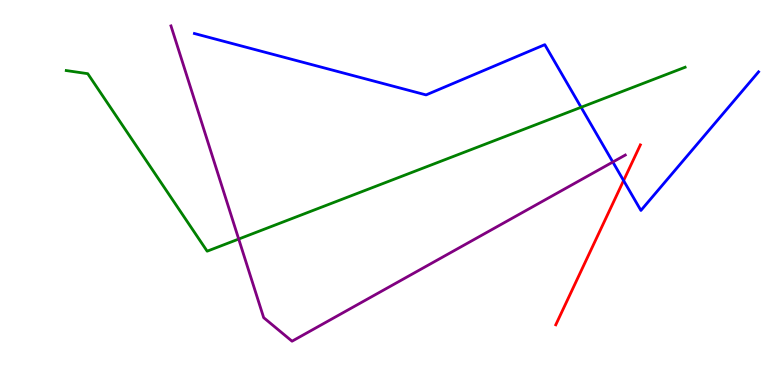[{'lines': ['blue', 'red'], 'intersections': [{'x': 8.05, 'y': 5.31}]}, {'lines': ['green', 'red'], 'intersections': []}, {'lines': ['purple', 'red'], 'intersections': []}, {'lines': ['blue', 'green'], 'intersections': [{'x': 7.5, 'y': 7.21}]}, {'lines': ['blue', 'purple'], 'intersections': [{'x': 7.91, 'y': 5.79}]}, {'lines': ['green', 'purple'], 'intersections': [{'x': 3.08, 'y': 3.79}]}]